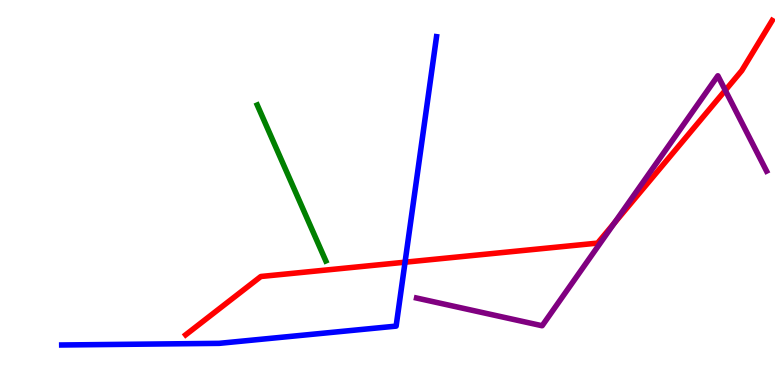[{'lines': ['blue', 'red'], 'intersections': [{'x': 5.23, 'y': 3.19}]}, {'lines': ['green', 'red'], 'intersections': []}, {'lines': ['purple', 'red'], 'intersections': [{'x': 7.93, 'y': 4.2}, {'x': 9.36, 'y': 7.65}]}, {'lines': ['blue', 'green'], 'intersections': []}, {'lines': ['blue', 'purple'], 'intersections': []}, {'lines': ['green', 'purple'], 'intersections': []}]